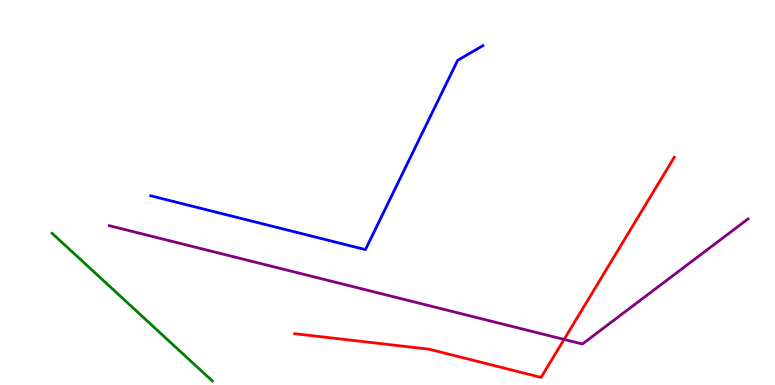[{'lines': ['blue', 'red'], 'intersections': []}, {'lines': ['green', 'red'], 'intersections': []}, {'lines': ['purple', 'red'], 'intersections': [{'x': 7.28, 'y': 1.18}]}, {'lines': ['blue', 'green'], 'intersections': []}, {'lines': ['blue', 'purple'], 'intersections': []}, {'lines': ['green', 'purple'], 'intersections': []}]